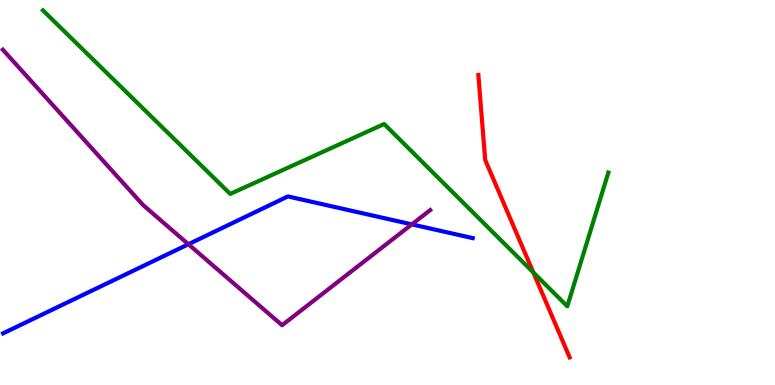[{'lines': ['blue', 'red'], 'intersections': []}, {'lines': ['green', 'red'], 'intersections': [{'x': 6.88, 'y': 2.92}]}, {'lines': ['purple', 'red'], 'intersections': []}, {'lines': ['blue', 'green'], 'intersections': []}, {'lines': ['blue', 'purple'], 'intersections': [{'x': 2.43, 'y': 3.66}, {'x': 5.31, 'y': 4.17}]}, {'lines': ['green', 'purple'], 'intersections': []}]